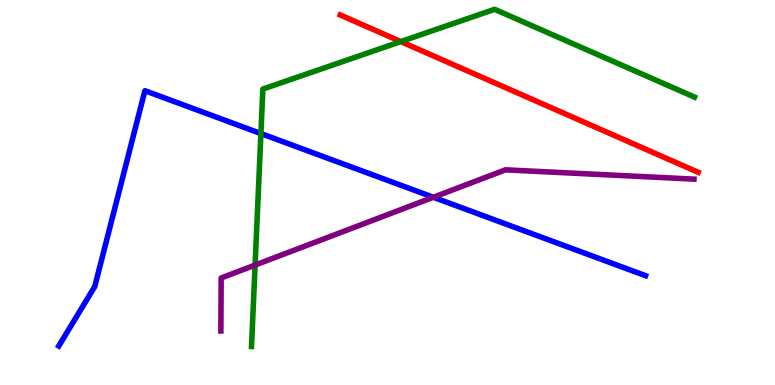[{'lines': ['blue', 'red'], 'intersections': []}, {'lines': ['green', 'red'], 'intersections': [{'x': 5.17, 'y': 8.92}]}, {'lines': ['purple', 'red'], 'intersections': []}, {'lines': ['blue', 'green'], 'intersections': [{'x': 3.37, 'y': 6.53}]}, {'lines': ['blue', 'purple'], 'intersections': [{'x': 5.59, 'y': 4.88}]}, {'lines': ['green', 'purple'], 'intersections': [{'x': 3.29, 'y': 3.12}]}]